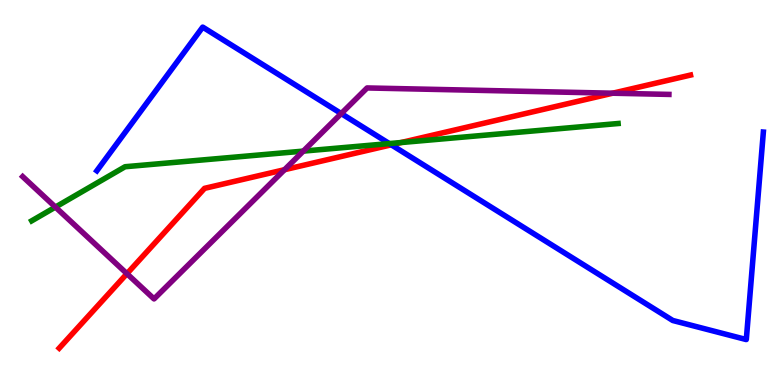[{'lines': ['blue', 'red'], 'intersections': [{'x': 5.05, 'y': 6.24}]}, {'lines': ['green', 'red'], 'intersections': [{'x': 5.17, 'y': 6.3}]}, {'lines': ['purple', 'red'], 'intersections': [{'x': 1.64, 'y': 2.89}, {'x': 3.67, 'y': 5.59}, {'x': 7.91, 'y': 7.58}]}, {'lines': ['blue', 'green'], 'intersections': [{'x': 5.02, 'y': 6.27}]}, {'lines': ['blue', 'purple'], 'intersections': [{'x': 4.4, 'y': 7.05}]}, {'lines': ['green', 'purple'], 'intersections': [{'x': 0.715, 'y': 4.62}, {'x': 3.91, 'y': 6.08}]}]